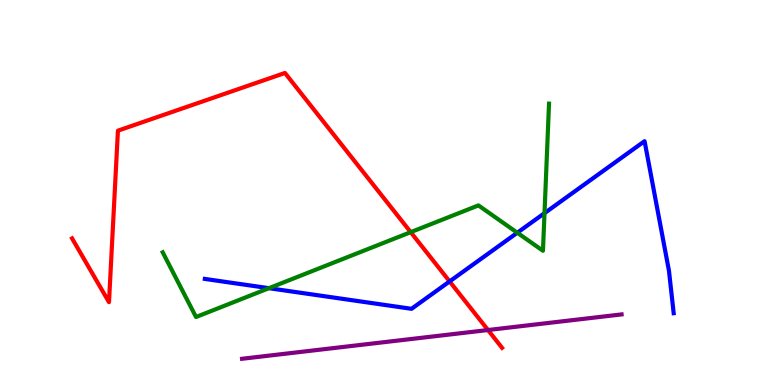[{'lines': ['blue', 'red'], 'intersections': [{'x': 5.8, 'y': 2.69}]}, {'lines': ['green', 'red'], 'intersections': [{'x': 5.3, 'y': 3.97}]}, {'lines': ['purple', 'red'], 'intersections': [{'x': 6.3, 'y': 1.43}]}, {'lines': ['blue', 'green'], 'intersections': [{'x': 3.47, 'y': 2.51}, {'x': 6.67, 'y': 3.96}, {'x': 7.03, 'y': 4.46}]}, {'lines': ['blue', 'purple'], 'intersections': []}, {'lines': ['green', 'purple'], 'intersections': []}]